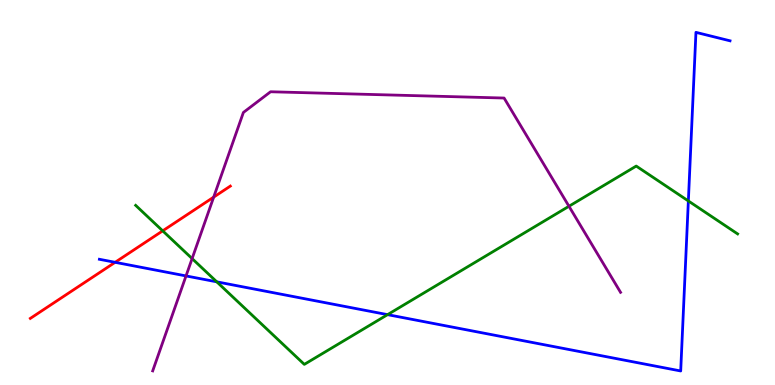[{'lines': ['blue', 'red'], 'intersections': [{'x': 1.49, 'y': 3.19}]}, {'lines': ['green', 'red'], 'intersections': [{'x': 2.1, 'y': 4.0}]}, {'lines': ['purple', 'red'], 'intersections': [{'x': 2.76, 'y': 4.88}]}, {'lines': ['blue', 'green'], 'intersections': [{'x': 2.8, 'y': 2.68}, {'x': 5.0, 'y': 1.83}, {'x': 8.88, 'y': 4.78}]}, {'lines': ['blue', 'purple'], 'intersections': [{'x': 2.4, 'y': 2.83}]}, {'lines': ['green', 'purple'], 'intersections': [{'x': 2.48, 'y': 3.28}, {'x': 7.34, 'y': 4.64}]}]